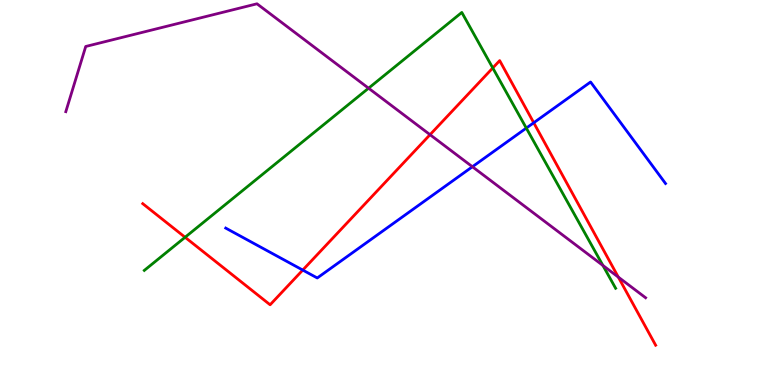[{'lines': ['blue', 'red'], 'intersections': [{'x': 3.91, 'y': 2.99}, {'x': 6.89, 'y': 6.81}]}, {'lines': ['green', 'red'], 'intersections': [{'x': 2.39, 'y': 3.84}, {'x': 6.36, 'y': 8.23}]}, {'lines': ['purple', 'red'], 'intersections': [{'x': 5.55, 'y': 6.5}, {'x': 7.98, 'y': 2.8}]}, {'lines': ['blue', 'green'], 'intersections': [{'x': 6.79, 'y': 6.67}]}, {'lines': ['blue', 'purple'], 'intersections': [{'x': 6.1, 'y': 5.67}]}, {'lines': ['green', 'purple'], 'intersections': [{'x': 4.76, 'y': 7.71}, {'x': 7.78, 'y': 3.11}]}]